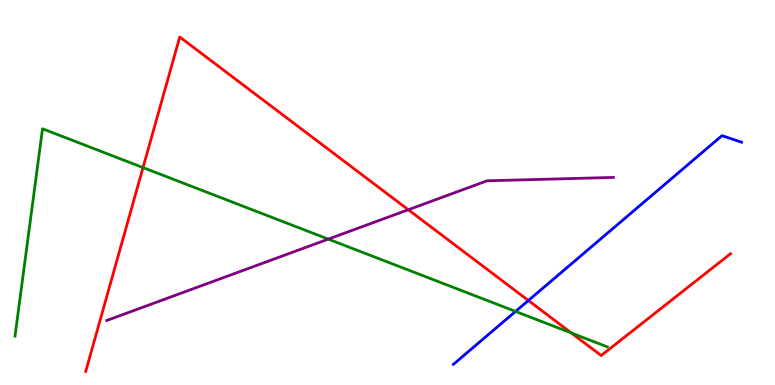[{'lines': ['blue', 'red'], 'intersections': [{'x': 6.82, 'y': 2.19}]}, {'lines': ['green', 'red'], 'intersections': [{'x': 1.85, 'y': 5.65}, {'x': 7.37, 'y': 1.35}]}, {'lines': ['purple', 'red'], 'intersections': [{'x': 5.27, 'y': 4.55}]}, {'lines': ['blue', 'green'], 'intersections': [{'x': 6.65, 'y': 1.91}]}, {'lines': ['blue', 'purple'], 'intersections': []}, {'lines': ['green', 'purple'], 'intersections': [{'x': 4.24, 'y': 3.79}]}]